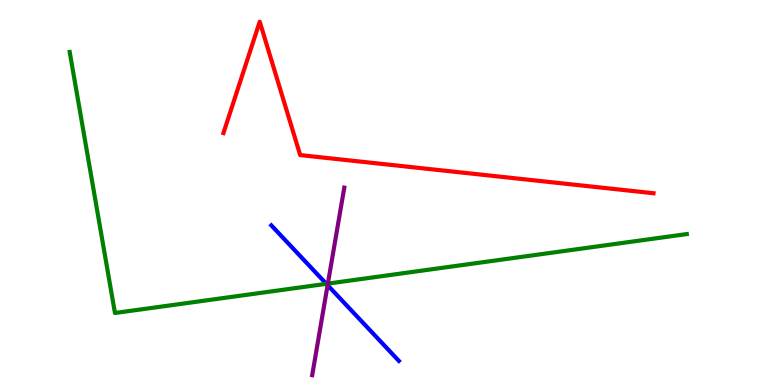[{'lines': ['blue', 'red'], 'intersections': []}, {'lines': ['green', 'red'], 'intersections': []}, {'lines': ['purple', 'red'], 'intersections': []}, {'lines': ['blue', 'green'], 'intersections': [{'x': 4.21, 'y': 2.63}]}, {'lines': ['blue', 'purple'], 'intersections': [{'x': 4.23, 'y': 2.59}]}, {'lines': ['green', 'purple'], 'intersections': [{'x': 4.23, 'y': 2.63}]}]